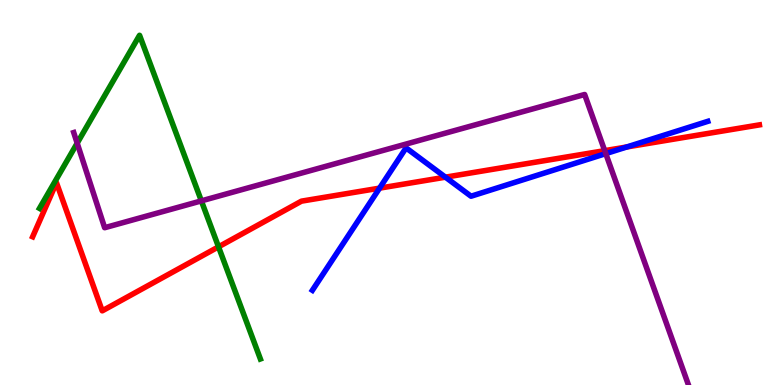[{'lines': ['blue', 'red'], 'intersections': [{'x': 4.9, 'y': 5.11}, {'x': 5.75, 'y': 5.4}, {'x': 8.09, 'y': 6.18}]}, {'lines': ['green', 'red'], 'intersections': [{'x': 2.82, 'y': 3.59}]}, {'lines': ['purple', 'red'], 'intersections': [{'x': 7.8, 'y': 6.09}]}, {'lines': ['blue', 'green'], 'intersections': []}, {'lines': ['blue', 'purple'], 'intersections': [{'x': 7.82, 'y': 6.01}]}, {'lines': ['green', 'purple'], 'intersections': [{'x': 0.996, 'y': 6.28}, {'x': 2.6, 'y': 4.78}]}]